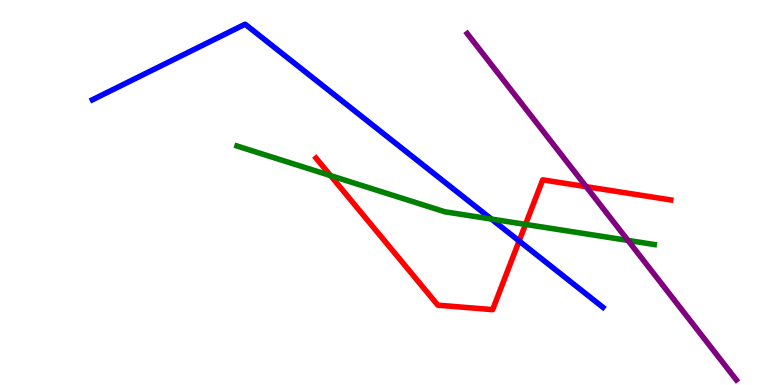[{'lines': ['blue', 'red'], 'intersections': [{'x': 6.7, 'y': 3.74}]}, {'lines': ['green', 'red'], 'intersections': [{'x': 4.27, 'y': 5.44}, {'x': 6.78, 'y': 4.17}]}, {'lines': ['purple', 'red'], 'intersections': [{'x': 7.56, 'y': 5.15}]}, {'lines': ['blue', 'green'], 'intersections': [{'x': 6.34, 'y': 4.31}]}, {'lines': ['blue', 'purple'], 'intersections': []}, {'lines': ['green', 'purple'], 'intersections': [{'x': 8.1, 'y': 3.76}]}]